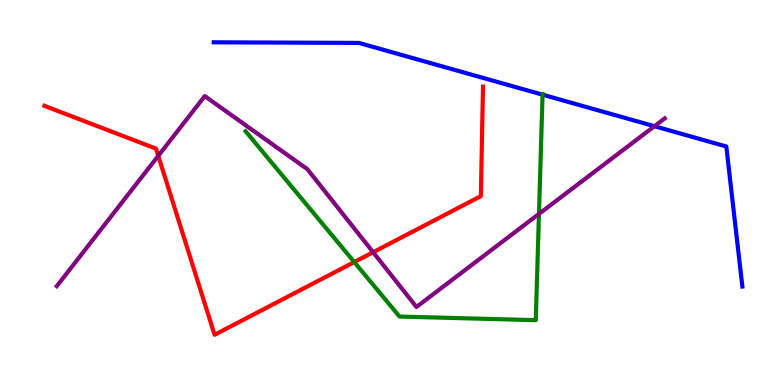[{'lines': ['blue', 'red'], 'intersections': []}, {'lines': ['green', 'red'], 'intersections': [{'x': 4.57, 'y': 3.19}]}, {'lines': ['purple', 'red'], 'intersections': [{'x': 2.04, 'y': 5.95}, {'x': 4.81, 'y': 3.45}]}, {'lines': ['blue', 'green'], 'intersections': [{'x': 7.0, 'y': 7.54}]}, {'lines': ['blue', 'purple'], 'intersections': [{'x': 8.44, 'y': 6.72}]}, {'lines': ['green', 'purple'], 'intersections': [{'x': 6.95, 'y': 4.44}]}]